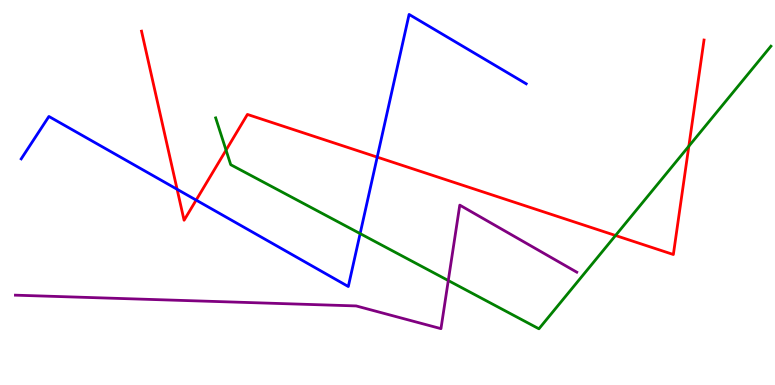[{'lines': ['blue', 'red'], 'intersections': [{'x': 2.29, 'y': 5.08}, {'x': 2.53, 'y': 4.8}, {'x': 4.87, 'y': 5.92}]}, {'lines': ['green', 'red'], 'intersections': [{'x': 2.92, 'y': 6.1}, {'x': 7.94, 'y': 3.88}, {'x': 8.89, 'y': 6.2}]}, {'lines': ['purple', 'red'], 'intersections': []}, {'lines': ['blue', 'green'], 'intersections': [{'x': 4.65, 'y': 3.93}]}, {'lines': ['blue', 'purple'], 'intersections': []}, {'lines': ['green', 'purple'], 'intersections': [{'x': 5.78, 'y': 2.71}]}]